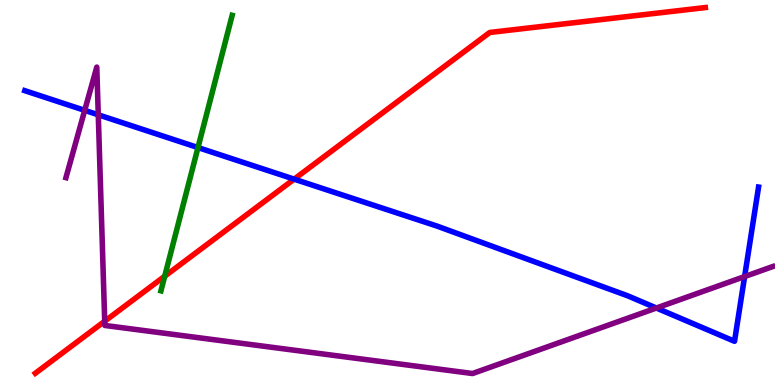[{'lines': ['blue', 'red'], 'intersections': [{'x': 3.8, 'y': 5.35}]}, {'lines': ['green', 'red'], 'intersections': [{'x': 2.13, 'y': 2.83}]}, {'lines': ['purple', 'red'], 'intersections': [{'x': 1.35, 'y': 1.66}]}, {'lines': ['blue', 'green'], 'intersections': [{'x': 2.55, 'y': 6.17}]}, {'lines': ['blue', 'purple'], 'intersections': [{'x': 1.09, 'y': 7.13}, {'x': 1.27, 'y': 7.02}, {'x': 8.47, 'y': 2.0}, {'x': 9.61, 'y': 2.82}]}, {'lines': ['green', 'purple'], 'intersections': []}]